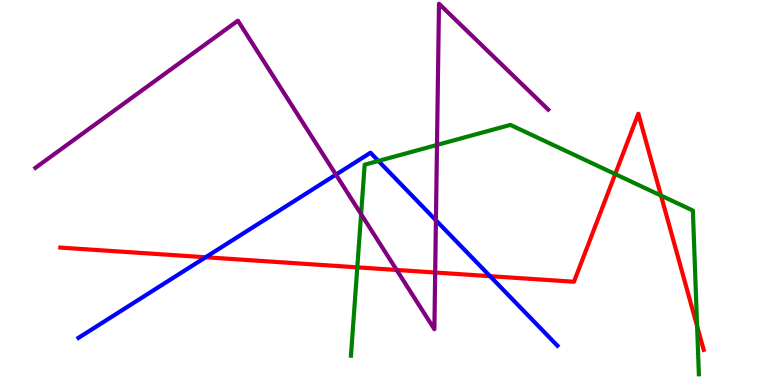[{'lines': ['blue', 'red'], 'intersections': [{'x': 2.65, 'y': 3.32}, {'x': 6.32, 'y': 2.83}]}, {'lines': ['green', 'red'], 'intersections': [{'x': 4.61, 'y': 3.06}, {'x': 7.94, 'y': 5.48}, {'x': 8.53, 'y': 4.92}, {'x': 8.99, 'y': 1.53}]}, {'lines': ['purple', 'red'], 'intersections': [{'x': 5.12, 'y': 2.99}, {'x': 5.62, 'y': 2.92}]}, {'lines': ['blue', 'green'], 'intersections': [{'x': 4.88, 'y': 5.82}]}, {'lines': ['blue', 'purple'], 'intersections': [{'x': 4.33, 'y': 5.46}, {'x': 5.62, 'y': 4.28}]}, {'lines': ['green', 'purple'], 'intersections': [{'x': 4.66, 'y': 4.44}, {'x': 5.64, 'y': 6.24}]}]